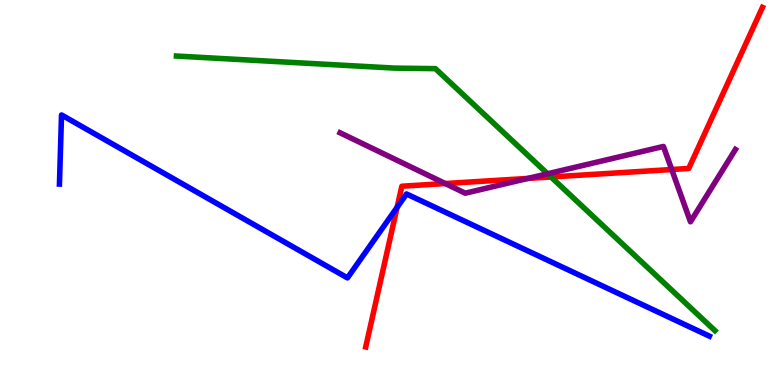[{'lines': ['blue', 'red'], 'intersections': [{'x': 5.12, 'y': 4.61}]}, {'lines': ['green', 'red'], 'intersections': [{'x': 7.11, 'y': 5.4}]}, {'lines': ['purple', 'red'], 'intersections': [{'x': 5.75, 'y': 5.23}, {'x': 6.81, 'y': 5.37}, {'x': 8.67, 'y': 5.6}]}, {'lines': ['blue', 'green'], 'intersections': []}, {'lines': ['blue', 'purple'], 'intersections': []}, {'lines': ['green', 'purple'], 'intersections': [{'x': 7.07, 'y': 5.49}]}]